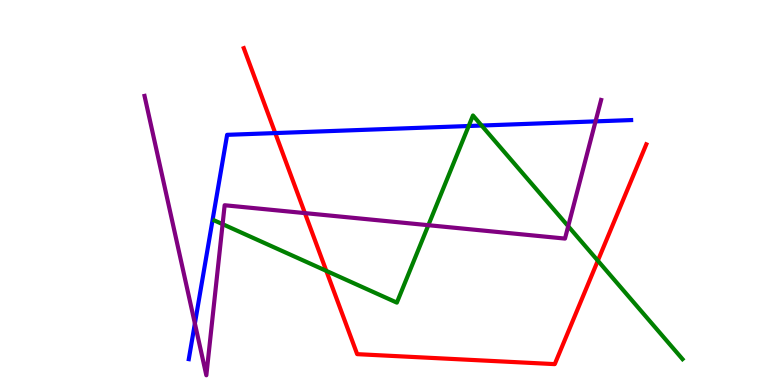[{'lines': ['blue', 'red'], 'intersections': [{'x': 3.55, 'y': 6.54}]}, {'lines': ['green', 'red'], 'intersections': [{'x': 4.21, 'y': 2.96}, {'x': 7.71, 'y': 3.23}]}, {'lines': ['purple', 'red'], 'intersections': [{'x': 3.93, 'y': 4.46}]}, {'lines': ['blue', 'green'], 'intersections': [{'x': 6.05, 'y': 6.73}, {'x': 6.21, 'y': 6.74}]}, {'lines': ['blue', 'purple'], 'intersections': [{'x': 2.51, 'y': 1.6}, {'x': 7.68, 'y': 6.85}]}, {'lines': ['green', 'purple'], 'intersections': [{'x': 2.87, 'y': 4.18}, {'x': 5.53, 'y': 4.15}, {'x': 7.33, 'y': 4.12}]}]